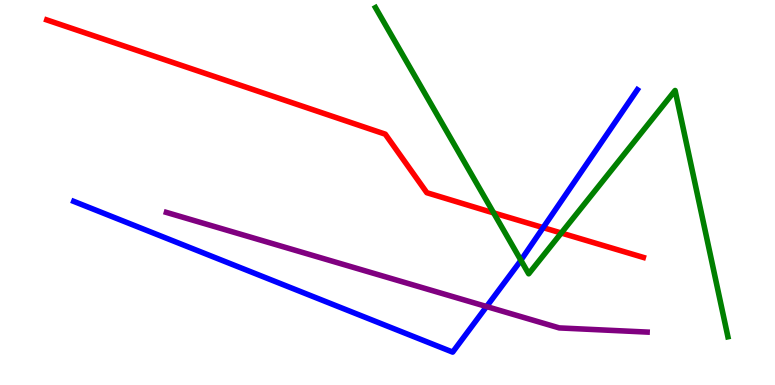[{'lines': ['blue', 'red'], 'intersections': [{'x': 7.01, 'y': 4.09}]}, {'lines': ['green', 'red'], 'intersections': [{'x': 6.37, 'y': 4.47}, {'x': 7.24, 'y': 3.95}]}, {'lines': ['purple', 'red'], 'intersections': []}, {'lines': ['blue', 'green'], 'intersections': [{'x': 6.72, 'y': 3.24}]}, {'lines': ['blue', 'purple'], 'intersections': [{'x': 6.28, 'y': 2.04}]}, {'lines': ['green', 'purple'], 'intersections': []}]